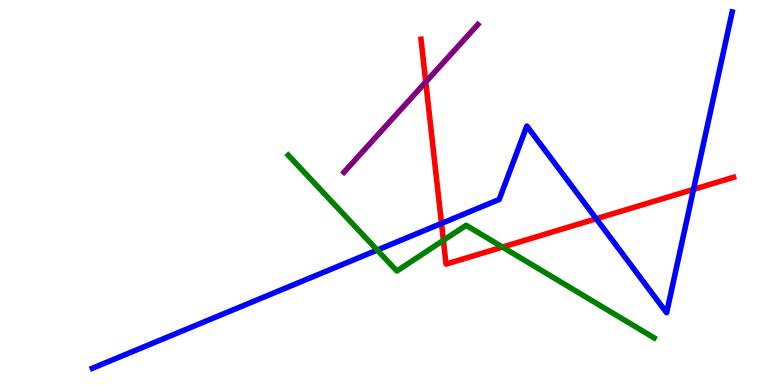[{'lines': ['blue', 'red'], 'intersections': [{'x': 5.7, 'y': 4.2}, {'x': 7.69, 'y': 4.32}, {'x': 8.95, 'y': 5.08}]}, {'lines': ['green', 'red'], 'intersections': [{'x': 5.72, 'y': 3.76}, {'x': 6.48, 'y': 3.58}]}, {'lines': ['purple', 'red'], 'intersections': [{'x': 5.49, 'y': 7.87}]}, {'lines': ['blue', 'green'], 'intersections': [{'x': 4.87, 'y': 3.5}]}, {'lines': ['blue', 'purple'], 'intersections': []}, {'lines': ['green', 'purple'], 'intersections': []}]